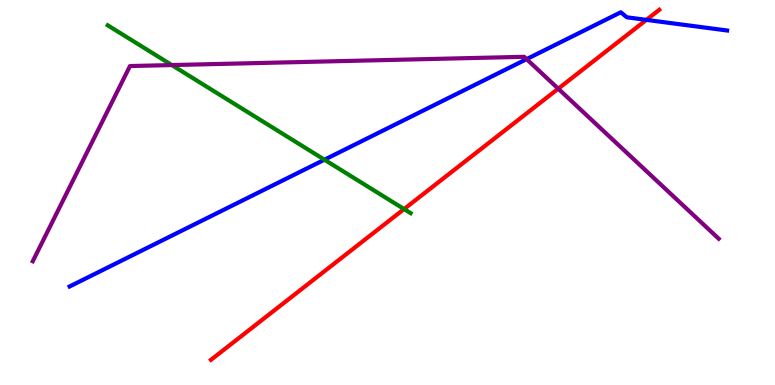[{'lines': ['blue', 'red'], 'intersections': [{'x': 8.34, 'y': 9.48}]}, {'lines': ['green', 'red'], 'intersections': [{'x': 5.21, 'y': 4.57}]}, {'lines': ['purple', 'red'], 'intersections': [{'x': 7.2, 'y': 7.7}]}, {'lines': ['blue', 'green'], 'intersections': [{'x': 4.19, 'y': 5.85}]}, {'lines': ['blue', 'purple'], 'intersections': [{'x': 6.79, 'y': 8.46}]}, {'lines': ['green', 'purple'], 'intersections': [{'x': 2.22, 'y': 8.31}]}]